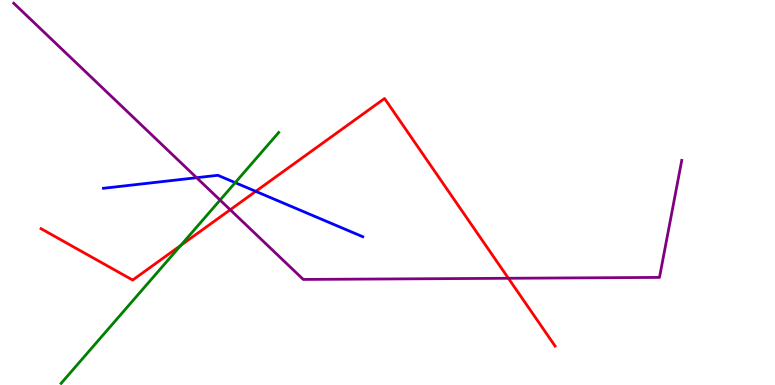[{'lines': ['blue', 'red'], 'intersections': [{'x': 3.3, 'y': 5.03}]}, {'lines': ['green', 'red'], 'intersections': [{'x': 2.33, 'y': 3.63}]}, {'lines': ['purple', 'red'], 'intersections': [{'x': 2.97, 'y': 4.55}, {'x': 6.56, 'y': 2.77}]}, {'lines': ['blue', 'green'], 'intersections': [{'x': 3.03, 'y': 5.26}]}, {'lines': ['blue', 'purple'], 'intersections': [{'x': 2.54, 'y': 5.38}]}, {'lines': ['green', 'purple'], 'intersections': [{'x': 2.84, 'y': 4.8}]}]